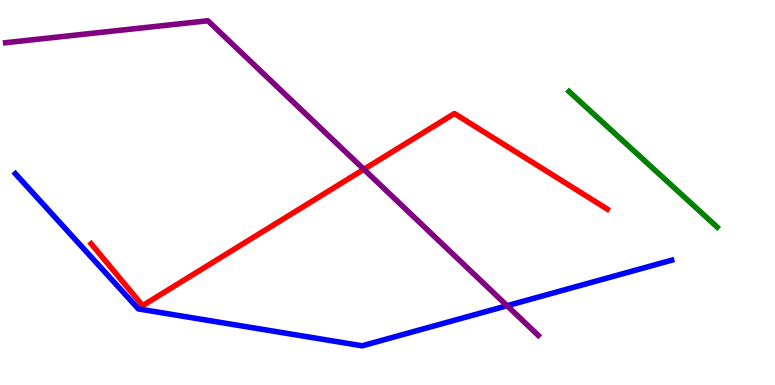[{'lines': ['blue', 'red'], 'intersections': []}, {'lines': ['green', 'red'], 'intersections': []}, {'lines': ['purple', 'red'], 'intersections': [{'x': 4.7, 'y': 5.6}]}, {'lines': ['blue', 'green'], 'intersections': []}, {'lines': ['blue', 'purple'], 'intersections': [{'x': 6.54, 'y': 2.06}]}, {'lines': ['green', 'purple'], 'intersections': []}]